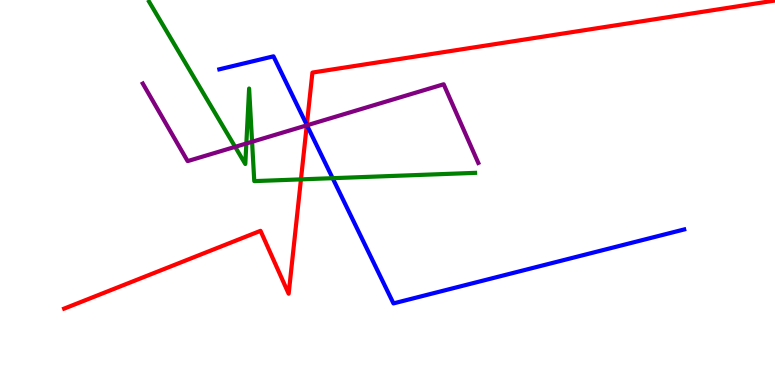[{'lines': ['blue', 'red'], 'intersections': [{'x': 3.96, 'y': 6.75}]}, {'lines': ['green', 'red'], 'intersections': [{'x': 3.88, 'y': 5.34}]}, {'lines': ['purple', 'red'], 'intersections': [{'x': 3.96, 'y': 6.74}]}, {'lines': ['blue', 'green'], 'intersections': [{'x': 4.29, 'y': 5.37}]}, {'lines': ['blue', 'purple'], 'intersections': [{'x': 3.96, 'y': 6.75}]}, {'lines': ['green', 'purple'], 'intersections': [{'x': 3.03, 'y': 6.19}, {'x': 3.18, 'y': 6.27}, {'x': 3.25, 'y': 6.32}]}]